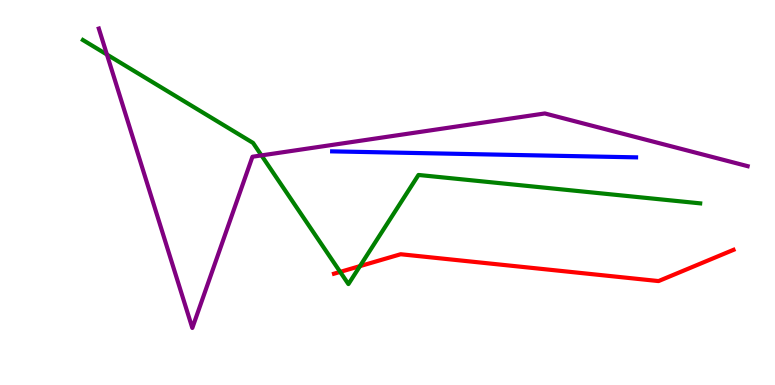[{'lines': ['blue', 'red'], 'intersections': []}, {'lines': ['green', 'red'], 'intersections': [{'x': 4.39, 'y': 2.94}, {'x': 4.64, 'y': 3.09}]}, {'lines': ['purple', 'red'], 'intersections': []}, {'lines': ['blue', 'green'], 'intersections': []}, {'lines': ['blue', 'purple'], 'intersections': []}, {'lines': ['green', 'purple'], 'intersections': [{'x': 1.38, 'y': 8.58}, {'x': 3.37, 'y': 5.96}]}]